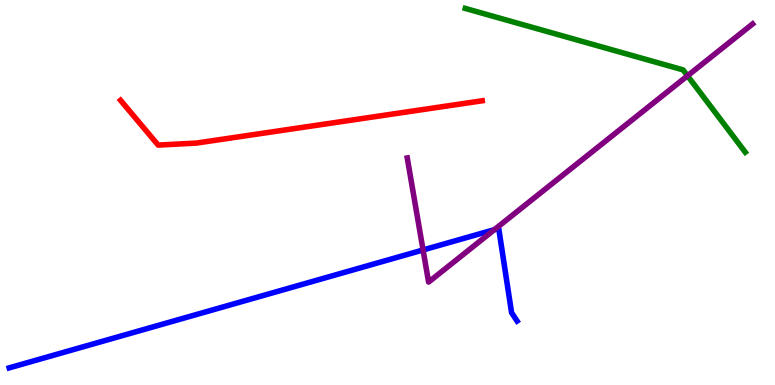[{'lines': ['blue', 'red'], 'intersections': []}, {'lines': ['green', 'red'], 'intersections': []}, {'lines': ['purple', 'red'], 'intersections': []}, {'lines': ['blue', 'green'], 'intersections': []}, {'lines': ['blue', 'purple'], 'intersections': [{'x': 5.46, 'y': 3.51}, {'x': 6.38, 'y': 4.03}]}, {'lines': ['green', 'purple'], 'intersections': [{'x': 8.87, 'y': 8.03}]}]